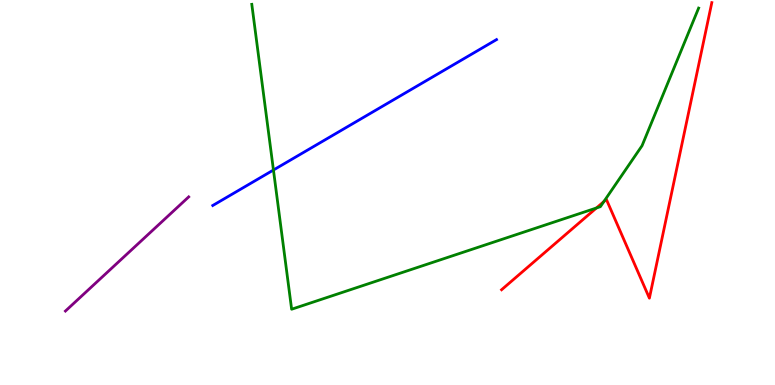[{'lines': ['blue', 'red'], 'intersections': []}, {'lines': ['green', 'red'], 'intersections': [{'x': 7.7, 'y': 4.6}, {'x': 7.79, 'y': 4.76}]}, {'lines': ['purple', 'red'], 'intersections': []}, {'lines': ['blue', 'green'], 'intersections': [{'x': 3.53, 'y': 5.58}]}, {'lines': ['blue', 'purple'], 'intersections': []}, {'lines': ['green', 'purple'], 'intersections': []}]